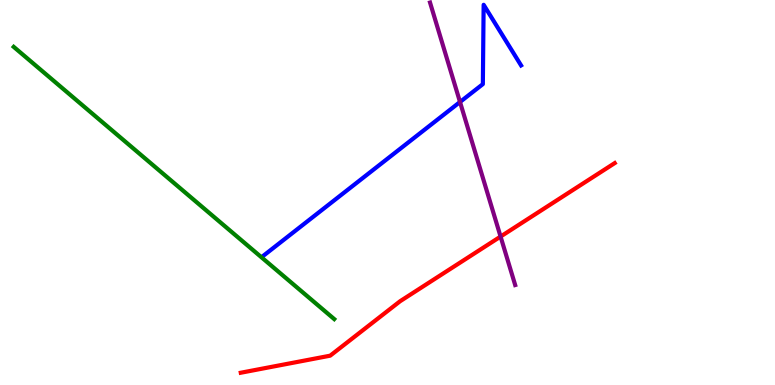[{'lines': ['blue', 'red'], 'intersections': []}, {'lines': ['green', 'red'], 'intersections': []}, {'lines': ['purple', 'red'], 'intersections': [{'x': 6.46, 'y': 3.86}]}, {'lines': ['blue', 'green'], 'intersections': []}, {'lines': ['blue', 'purple'], 'intersections': [{'x': 5.94, 'y': 7.35}]}, {'lines': ['green', 'purple'], 'intersections': []}]